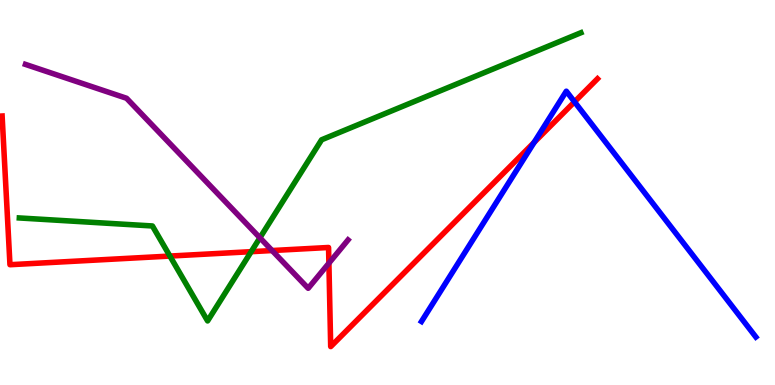[{'lines': ['blue', 'red'], 'intersections': [{'x': 6.89, 'y': 6.3}, {'x': 7.41, 'y': 7.35}]}, {'lines': ['green', 'red'], 'intersections': [{'x': 2.19, 'y': 3.35}, {'x': 3.24, 'y': 3.46}]}, {'lines': ['purple', 'red'], 'intersections': [{'x': 3.51, 'y': 3.49}, {'x': 4.24, 'y': 3.16}]}, {'lines': ['blue', 'green'], 'intersections': []}, {'lines': ['blue', 'purple'], 'intersections': []}, {'lines': ['green', 'purple'], 'intersections': [{'x': 3.35, 'y': 3.82}]}]